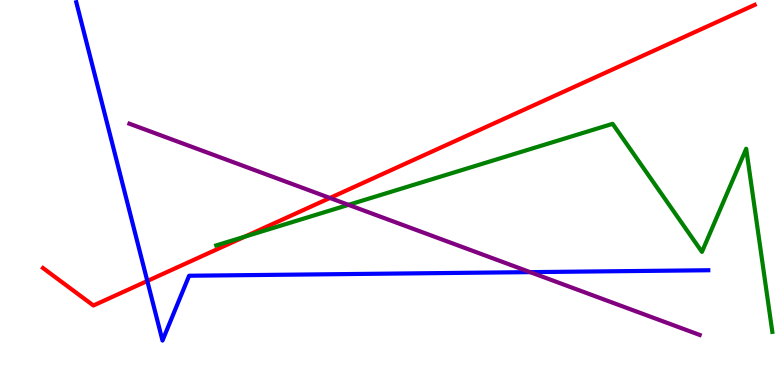[{'lines': ['blue', 'red'], 'intersections': [{'x': 1.9, 'y': 2.7}]}, {'lines': ['green', 'red'], 'intersections': [{'x': 3.16, 'y': 3.85}]}, {'lines': ['purple', 'red'], 'intersections': [{'x': 4.26, 'y': 4.86}]}, {'lines': ['blue', 'green'], 'intersections': []}, {'lines': ['blue', 'purple'], 'intersections': [{'x': 6.84, 'y': 2.93}]}, {'lines': ['green', 'purple'], 'intersections': [{'x': 4.5, 'y': 4.68}]}]